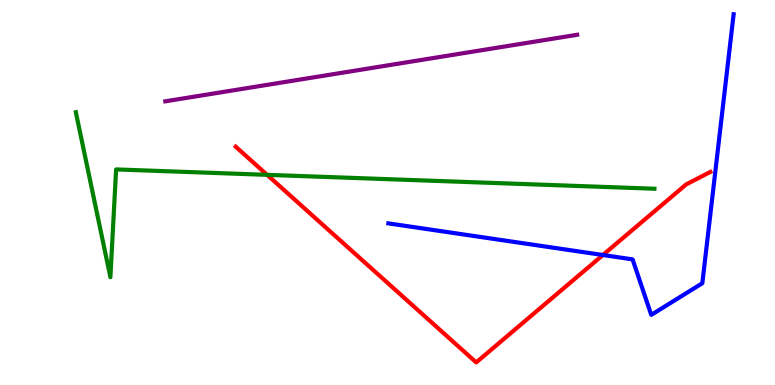[{'lines': ['blue', 'red'], 'intersections': [{'x': 7.78, 'y': 3.38}]}, {'lines': ['green', 'red'], 'intersections': [{'x': 3.45, 'y': 5.46}]}, {'lines': ['purple', 'red'], 'intersections': []}, {'lines': ['blue', 'green'], 'intersections': []}, {'lines': ['blue', 'purple'], 'intersections': []}, {'lines': ['green', 'purple'], 'intersections': []}]